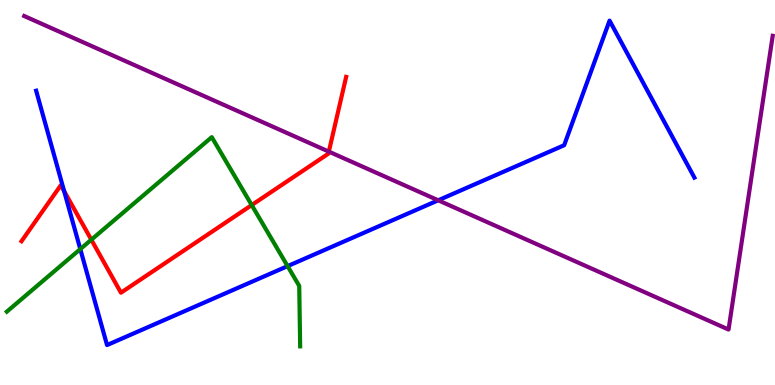[{'lines': ['blue', 'red'], 'intersections': [{'x': 0.827, 'y': 5.04}]}, {'lines': ['green', 'red'], 'intersections': [{'x': 1.18, 'y': 3.77}, {'x': 3.25, 'y': 4.67}]}, {'lines': ['purple', 'red'], 'intersections': [{'x': 4.24, 'y': 6.06}]}, {'lines': ['blue', 'green'], 'intersections': [{'x': 1.04, 'y': 3.53}, {'x': 3.71, 'y': 3.09}]}, {'lines': ['blue', 'purple'], 'intersections': [{'x': 5.65, 'y': 4.8}]}, {'lines': ['green', 'purple'], 'intersections': []}]